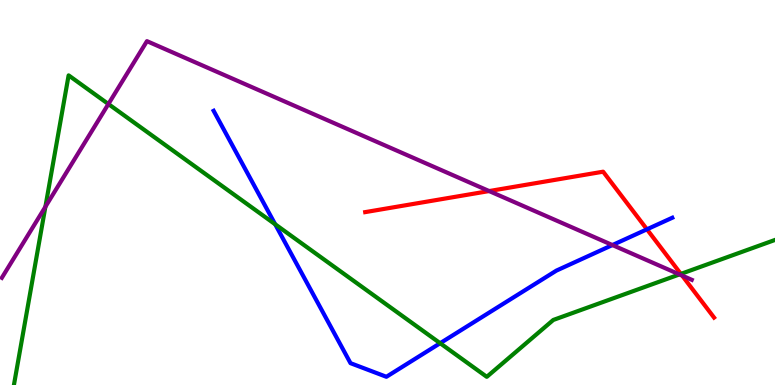[{'lines': ['blue', 'red'], 'intersections': [{'x': 8.35, 'y': 4.04}]}, {'lines': ['green', 'red'], 'intersections': [{'x': 8.79, 'y': 2.89}]}, {'lines': ['purple', 'red'], 'intersections': [{'x': 6.31, 'y': 5.04}, {'x': 8.8, 'y': 2.84}]}, {'lines': ['blue', 'green'], 'intersections': [{'x': 3.55, 'y': 4.17}, {'x': 5.68, 'y': 1.09}]}, {'lines': ['blue', 'purple'], 'intersections': [{'x': 7.9, 'y': 3.63}]}, {'lines': ['green', 'purple'], 'intersections': [{'x': 0.586, 'y': 4.63}, {'x': 1.4, 'y': 7.3}, {'x': 8.77, 'y': 2.87}]}]